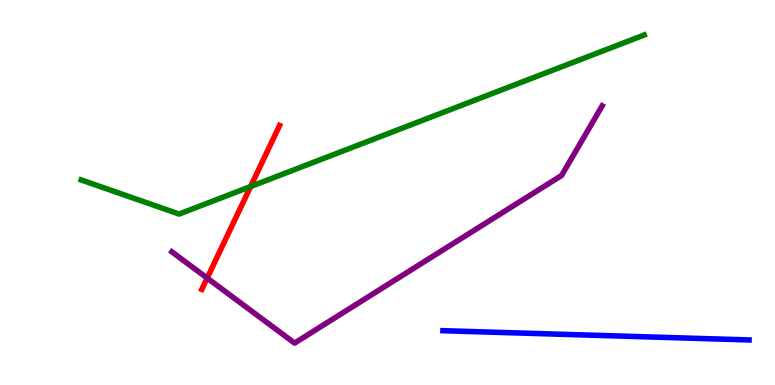[{'lines': ['blue', 'red'], 'intersections': []}, {'lines': ['green', 'red'], 'intersections': [{'x': 3.23, 'y': 5.16}]}, {'lines': ['purple', 'red'], 'intersections': [{'x': 2.67, 'y': 2.78}]}, {'lines': ['blue', 'green'], 'intersections': []}, {'lines': ['blue', 'purple'], 'intersections': []}, {'lines': ['green', 'purple'], 'intersections': []}]